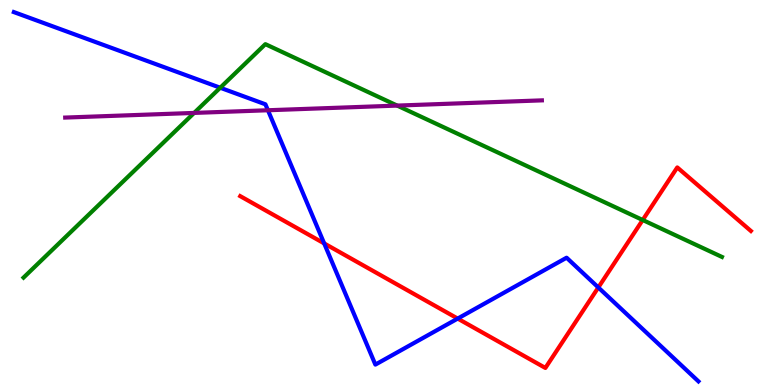[{'lines': ['blue', 'red'], 'intersections': [{'x': 4.18, 'y': 3.68}, {'x': 5.91, 'y': 1.73}, {'x': 7.72, 'y': 2.53}]}, {'lines': ['green', 'red'], 'intersections': [{'x': 8.29, 'y': 4.29}]}, {'lines': ['purple', 'red'], 'intersections': []}, {'lines': ['blue', 'green'], 'intersections': [{'x': 2.84, 'y': 7.72}]}, {'lines': ['blue', 'purple'], 'intersections': [{'x': 3.46, 'y': 7.14}]}, {'lines': ['green', 'purple'], 'intersections': [{'x': 2.5, 'y': 7.07}, {'x': 5.13, 'y': 7.26}]}]